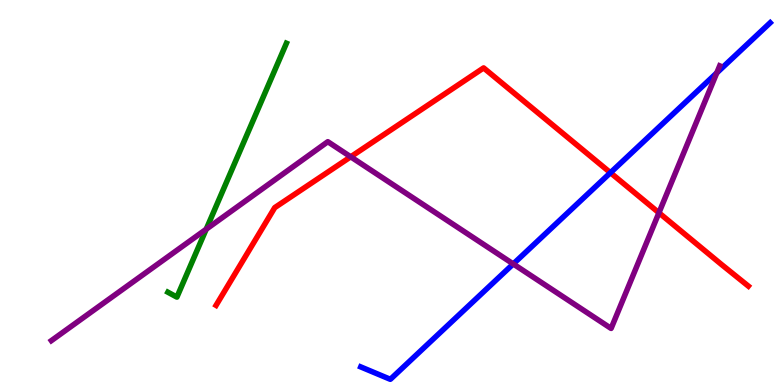[{'lines': ['blue', 'red'], 'intersections': [{'x': 7.88, 'y': 5.51}]}, {'lines': ['green', 'red'], 'intersections': []}, {'lines': ['purple', 'red'], 'intersections': [{'x': 4.53, 'y': 5.93}, {'x': 8.5, 'y': 4.47}]}, {'lines': ['blue', 'green'], 'intersections': []}, {'lines': ['blue', 'purple'], 'intersections': [{'x': 6.62, 'y': 3.14}, {'x': 9.25, 'y': 8.11}]}, {'lines': ['green', 'purple'], 'intersections': [{'x': 2.66, 'y': 4.05}]}]